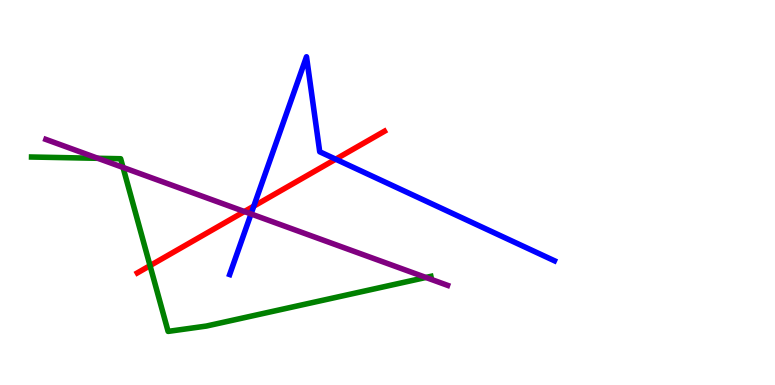[{'lines': ['blue', 'red'], 'intersections': [{'x': 3.27, 'y': 4.65}, {'x': 4.33, 'y': 5.87}]}, {'lines': ['green', 'red'], 'intersections': [{'x': 1.94, 'y': 3.1}]}, {'lines': ['purple', 'red'], 'intersections': [{'x': 3.15, 'y': 4.51}]}, {'lines': ['blue', 'green'], 'intersections': []}, {'lines': ['blue', 'purple'], 'intersections': [{'x': 3.24, 'y': 4.44}]}, {'lines': ['green', 'purple'], 'intersections': [{'x': 1.26, 'y': 5.89}, {'x': 1.59, 'y': 5.65}, {'x': 5.5, 'y': 2.79}]}]